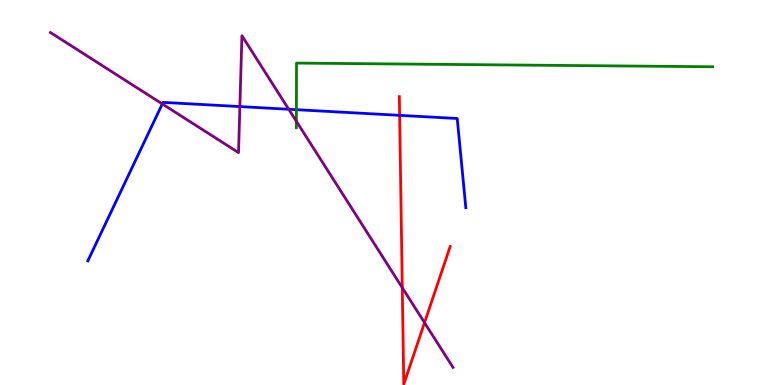[{'lines': ['blue', 'red'], 'intersections': [{'x': 5.16, 'y': 7.0}]}, {'lines': ['green', 'red'], 'intersections': []}, {'lines': ['purple', 'red'], 'intersections': [{'x': 5.19, 'y': 2.53}, {'x': 5.48, 'y': 1.62}]}, {'lines': ['blue', 'green'], 'intersections': [{'x': 3.82, 'y': 7.15}]}, {'lines': ['blue', 'purple'], 'intersections': [{'x': 2.09, 'y': 7.3}, {'x': 3.1, 'y': 7.23}, {'x': 3.73, 'y': 7.16}]}, {'lines': ['green', 'purple'], 'intersections': [{'x': 3.82, 'y': 6.85}]}]